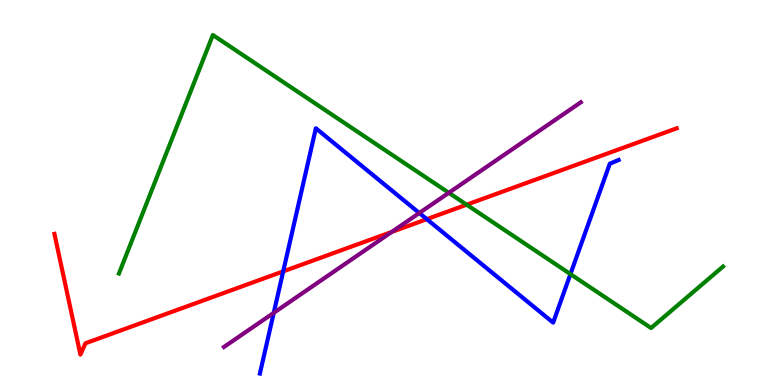[{'lines': ['blue', 'red'], 'intersections': [{'x': 3.65, 'y': 2.95}, {'x': 5.51, 'y': 4.31}]}, {'lines': ['green', 'red'], 'intersections': [{'x': 6.02, 'y': 4.68}]}, {'lines': ['purple', 'red'], 'intersections': [{'x': 5.06, 'y': 3.98}]}, {'lines': ['blue', 'green'], 'intersections': [{'x': 7.36, 'y': 2.88}]}, {'lines': ['blue', 'purple'], 'intersections': [{'x': 3.53, 'y': 1.87}, {'x': 5.41, 'y': 4.47}]}, {'lines': ['green', 'purple'], 'intersections': [{'x': 5.79, 'y': 4.99}]}]